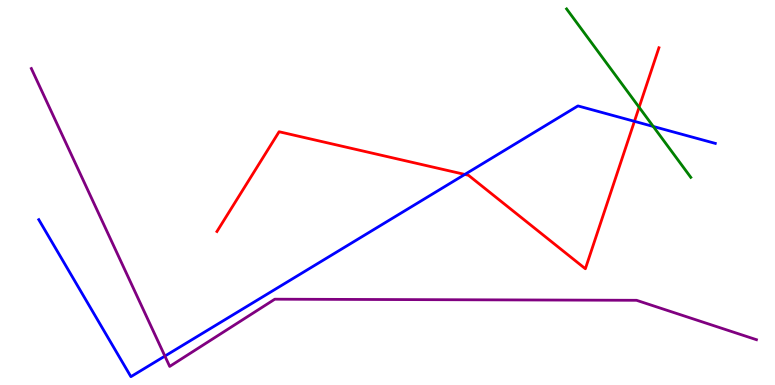[{'lines': ['blue', 'red'], 'intersections': [{'x': 6.0, 'y': 5.47}, {'x': 8.19, 'y': 6.85}]}, {'lines': ['green', 'red'], 'intersections': [{'x': 8.25, 'y': 7.21}]}, {'lines': ['purple', 'red'], 'intersections': []}, {'lines': ['blue', 'green'], 'intersections': [{'x': 8.43, 'y': 6.72}]}, {'lines': ['blue', 'purple'], 'intersections': [{'x': 2.13, 'y': 0.751}]}, {'lines': ['green', 'purple'], 'intersections': []}]